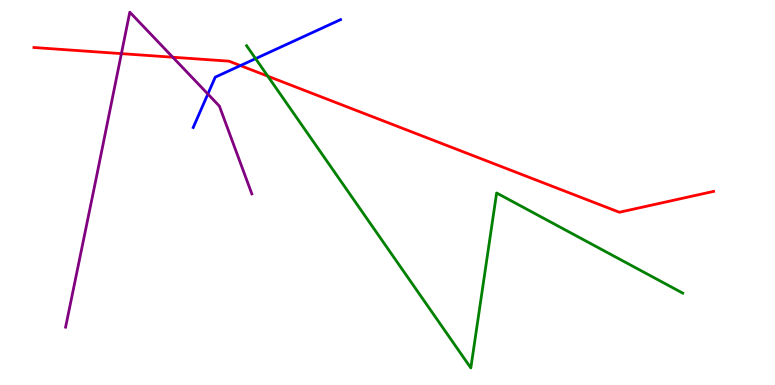[{'lines': ['blue', 'red'], 'intersections': [{'x': 3.1, 'y': 8.3}]}, {'lines': ['green', 'red'], 'intersections': [{'x': 3.46, 'y': 8.02}]}, {'lines': ['purple', 'red'], 'intersections': [{'x': 1.57, 'y': 8.61}, {'x': 2.23, 'y': 8.51}]}, {'lines': ['blue', 'green'], 'intersections': [{'x': 3.3, 'y': 8.48}]}, {'lines': ['blue', 'purple'], 'intersections': [{'x': 2.68, 'y': 7.56}]}, {'lines': ['green', 'purple'], 'intersections': []}]